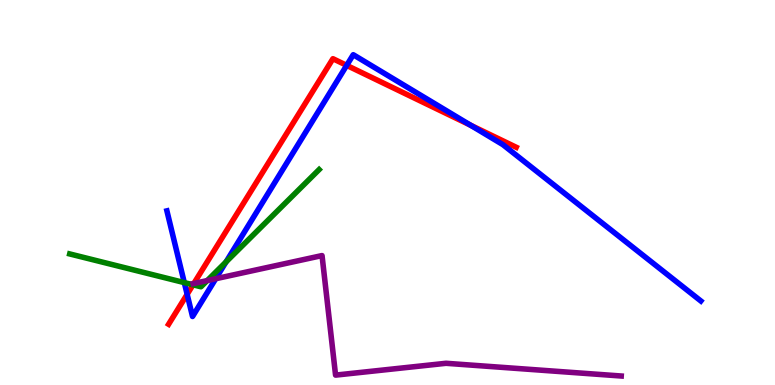[{'lines': ['blue', 'red'], 'intersections': [{'x': 2.41, 'y': 2.36}, {'x': 4.47, 'y': 8.3}, {'x': 6.07, 'y': 6.75}]}, {'lines': ['green', 'red'], 'intersections': [{'x': 2.49, 'y': 2.6}]}, {'lines': ['purple', 'red'], 'intersections': [{'x': 2.5, 'y': 2.64}]}, {'lines': ['blue', 'green'], 'intersections': [{'x': 2.38, 'y': 2.66}, {'x': 2.92, 'y': 3.2}]}, {'lines': ['blue', 'purple'], 'intersections': [{'x': 2.78, 'y': 2.76}]}, {'lines': ['green', 'purple'], 'intersections': [{'x': 2.67, 'y': 2.71}]}]